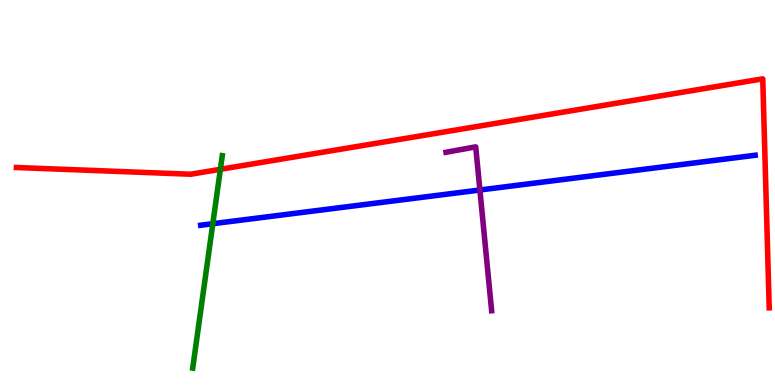[{'lines': ['blue', 'red'], 'intersections': []}, {'lines': ['green', 'red'], 'intersections': [{'x': 2.84, 'y': 5.6}]}, {'lines': ['purple', 'red'], 'intersections': []}, {'lines': ['blue', 'green'], 'intersections': [{'x': 2.75, 'y': 4.19}]}, {'lines': ['blue', 'purple'], 'intersections': [{'x': 6.19, 'y': 5.06}]}, {'lines': ['green', 'purple'], 'intersections': []}]